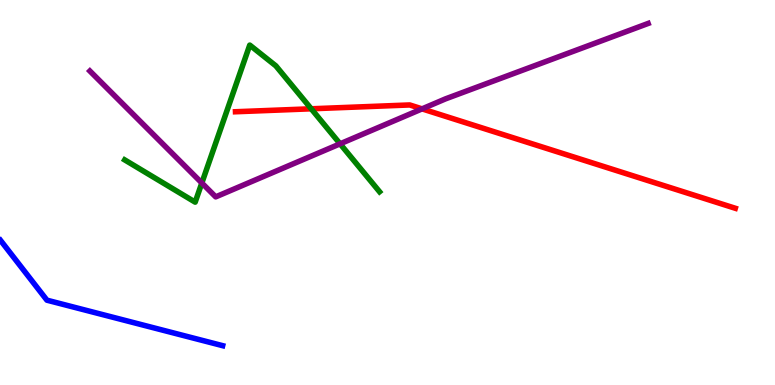[{'lines': ['blue', 'red'], 'intersections': []}, {'lines': ['green', 'red'], 'intersections': [{'x': 4.02, 'y': 7.17}]}, {'lines': ['purple', 'red'], 'intersections': [{'x': 5.45, 'y': 7.17}]}, {'lines': ['blue', 'green'], 'intersections': []}, {'lines': ['blue', 'purple'], 'intersections': []}, {'lines': ['green', 'purple'], 'intersections': [{'x': 2.6, 'y': 5.25}, {'x': 4.39, 'y': 6.26}]}]